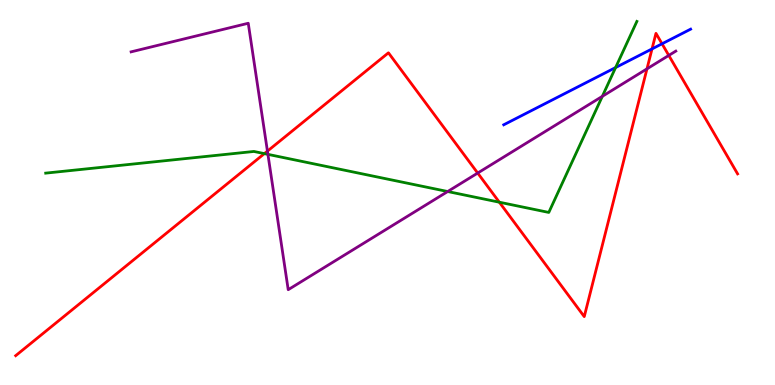[{'lines': ['blue', 'red'], 'intersections': [{'x': 8.41, 'y': 8.73}, {'x': 8.54, 'y': 8.86}]}, {'lines': ['green', 'red'], 'intersections': [{'x': 3.41, 'y': 6.01}, {'x': 6.44, 'y': 4.75}]}, {'lines': ['purple', 'red'], 'intersections': [{'x': 3.45, 'y': 6.07}, {'x': 6.16, 'y': 5.51}, {'x': 8.35, 'y': 8.21}, {'x': 8.63, 'y': 8.56}]}, {'lines': ['blue', 'green'], 'intersections': [{'x': 7.94, 'y': 8.25}]}, {'lines': ['blue', 'purple'], 'intersections': []}, {'lines': ['green', 'purple'], 'intersections': [{'x': 3.46, 'y': 5.99}, {'x': 5.78, 'y': 5.03}, {'x': 7.77, 'y': 7.5}]}]